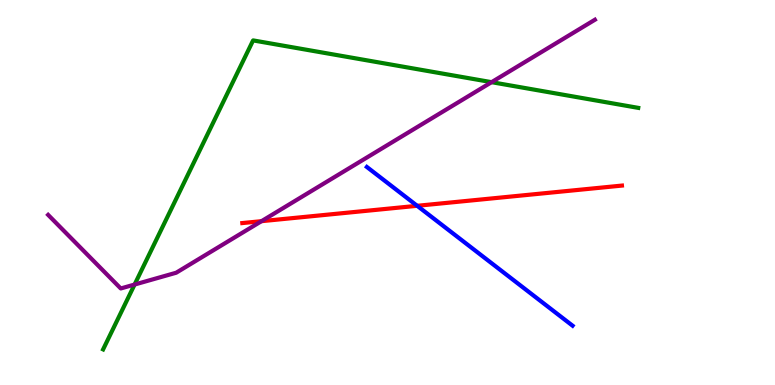[{'lines': ['blue', 'red'], 'intersections': [{'x': 5.38, 'y': 4.65}]}, {'lines': ['green', 'red'], 'intersections': []}, {'lines': ['purple', 'red'], 'intersections': [{'x': 3.37, 'y': 4.26}]}, {'lines': ['blue', 'green'], 'intersections': []}, {'lines': ['blue', 'purple'], 'intersections': []}, {'lines': ['green', 'purple'], 'intersections': [{'x': 1.74, 'y': 2.61}, {'x': 6.34, 'y': 7.87}]}]